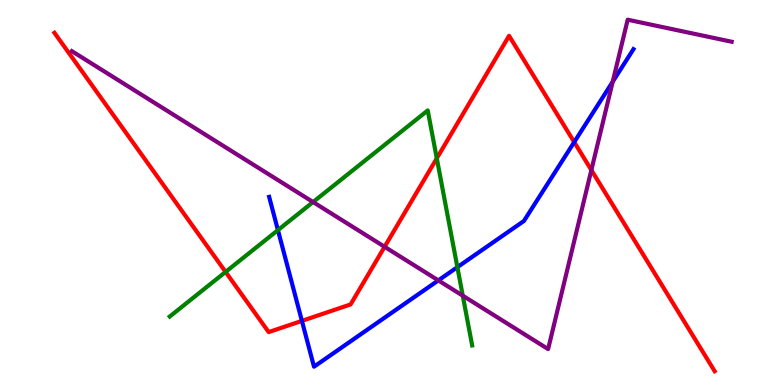[{'lines': ['blue', 'red'], 'intersections': [{'x': 3.9, 'y': 1.67}, {'x': 7.41, 'y': 6.31}]}, {'lines': ['green', 'red'], 'intersections': [{'x': 2.91, 'y': 2.94}, {'x': 5.64, 'y': 5.89}]}, {'lines': ['purple', 'red'], 'intersections': [{'x': 4.96, 'y': 3.59}, {'x': 7.63, 'y': 5.58}]}, {'lines': ['blue', 'green'], 'intersections': [{'x': 3.59, 'y': 4.02}, {'x': 5.9, 'y': 3.06}]}, {'lines': ['blue', 'purple'], 'intersections': [{'x': 5.66, 'y': 2.72}, {'x': 7.91, 'y': 7.88}]}, {'lines': ['green', 'purple'], 'intersections': [{'x': 4.04, 'y': 4.75}, {'x': 5.97, 'y': 2.32}]}]